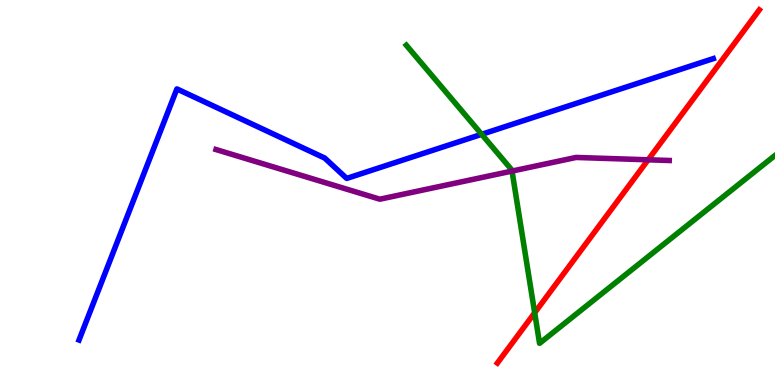[{'lines': ['blue', 'red'], 'intersections': []}, {'lines': ['green', 'red'], 'intersections': [{'x': 6.9, 'y': 1.88}]}, {'lines': ['purple', 'red'], 'intersections': [{'x': 8.36, 'y': 5.85}]}, {'lines': ['blue', 'green'], 'intersections': [{'x': 6.21, 'y': 6.51}]}, {'lines': ['blue', 'purple'], 'intersections': []}, {'lines': ['green', 'purple'], 'intersections': [{'x': 6.61, 'y': 5.56}]}]